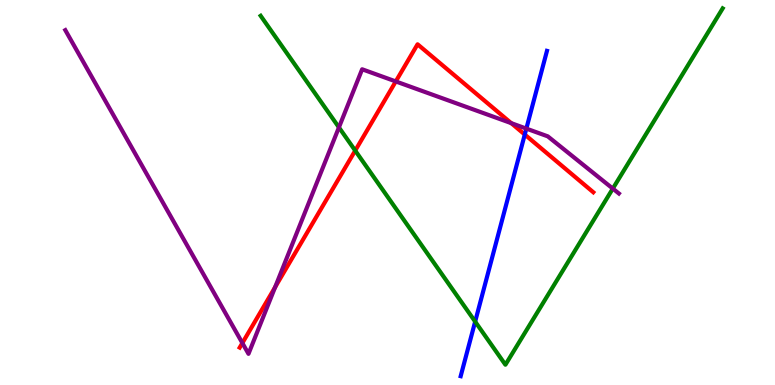[{'lines': ['blue', 'red'], 'intersections': [{'x': 6.77, 'y': 6.51}]}, {'lines': ['green', 'red'], 'intersections': [{'x': 4.58, 'y': 6.09}]}, {'lines': ['purple', 'red'], 'intersections': [{'x': 3.13, 'y': 1.09}, {'x': 3.55, 'y': 2.54}, {'x': 5.11, 'y': 7.88}, {'x': 6.6, 'y': 6.8}]}, {'lines': ['blue', 'green'], 'intersections': [{'x': 6.13, 'y': 1.65}]}, {'lines': ['blue', 'purple'], 'intersections': [{'x': 6.79, 'y': 6.66}]}, {'lines': ['green', 'purple'], 'intersections': [{'x': 4.37, 'y': 6.69}, {'x': 7.91, 'y': 5.1}]}]